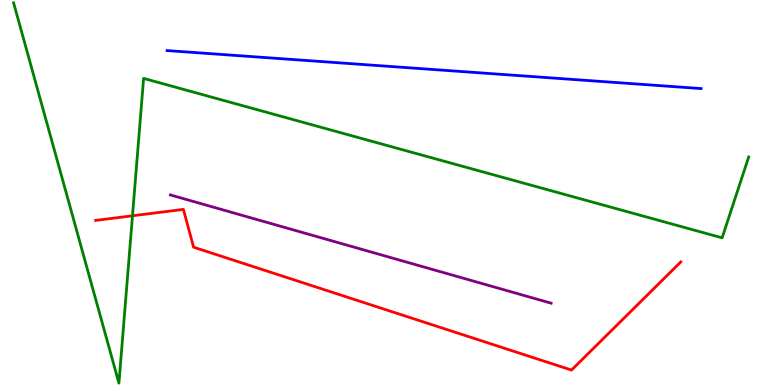[{'lines': ['blue', 'red'], 'intersections': []}, {'lines': ['green', 'red'], 'intersections': [{'x': 1.71, 'y': 4.4}]}, {'lines': ['purple', 'red'], 'intersections': []}, {'lines': ['blue', 'green'], 'intersections': []}, {'lines': ['blue', 'purple'], 'intersections': []}, {'lines': ['green', 'purple'], 'intersections': []}]